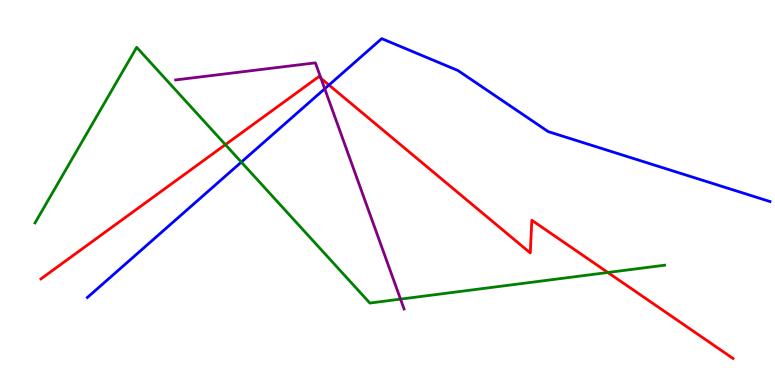[{'lines': ['blue', 'red'], 'intersections': [{'x': 4.24, 'y': 7.79}]}, {'lines': ['green', 'red'], 'intersections': [{'x': 2.91, 'y': 6.24}, {'x': 7.84, 'y': 2.92}]}, {'lines': ['purple', 'red'], 'intersections': [{'x': 4.14, 'y': 7.96}]}, {'lines': ['blue', 'green'], 'intersections': [{'x': 3.11, 'y': 5.79}]}, {'lines': ['blue', 'purple'], 'intersections': [{'x': 4.19, 'y': 7.69}]}, {'lines': ['green', 'purple'], 'intersections': [{'x': 5.17, 'y': 2.23}]}]